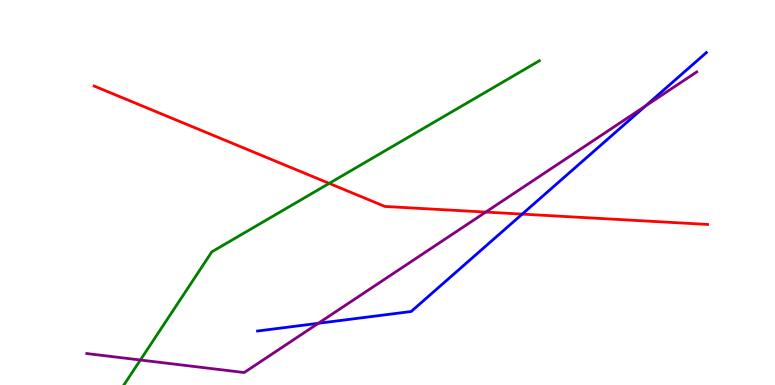[{'lines': ['blue', 'red'], 'intersections': [{'x': 6.74, 'y': 4.44}]}, {'lines': ['green', 'red'], 'intersections': [{'x': 4.25, 'y': 5.24}]}, {'lines': ['purple', 'red'], 'intersections': [{'x': 6.27, 'y': 4.49}]}, {'lines': ['blue', 'green'], 'intersections': []}, {'lines': ['blue', 'purple'], 'intersections': [{'x': 4.11, 'y': 1.6}, {'x': 8.33, 'y': 7.25}]}, {'lines': ['green', 'purple'], 'intersections': [{'x': 1.81, 'y': 0.649}]}]